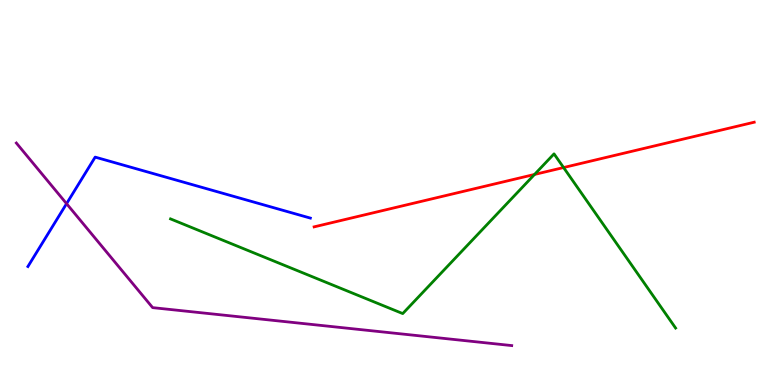[{'lines': ['blue', 'red'], 'intersections': []}, {'lines': ['green', 'red'], 'intersections': [{'x': 6.9, 'y': 5.47}, {'x': 7.27, 'y': 5.65}]}, {'lines': ['purple', 'red'], 'intersections': []}, {'lines': ['blue', 'green'], 'intersections': []}, {'lines': ['blue', 'purple'], 'intersections': [{'x': 0.859, 'y': 4.71}]}, {'lines': ['green', 'purple'], 'intersections': []}]